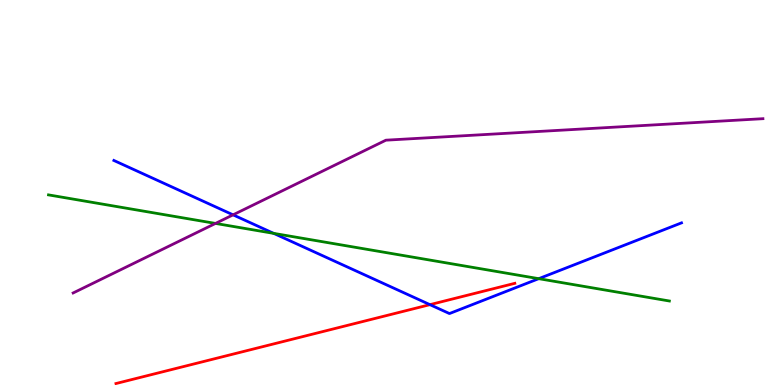[{'lines': ['blue', 'red'], 'intersections': [{'x': 5.55, 'y': 2.09}]}, {'lines': ['green', 'red'], 'intersections': []}, {'lines': ['purple', 'red'], 'intersections': []}, {'lines': ['blue', 'green'], 'intersections': [{'x': 3.53, 'y': 3.94}, {'x': 6.95, 'y': 2.76}]}, {'lines': ['blue', 'purple'], 'intersections': [{'x': 3.01, 'y': 4.42}]}, {'lines': ['green', 'purple'], 'intersections': [{'x': 2.78, 'y': 4.2}]}]